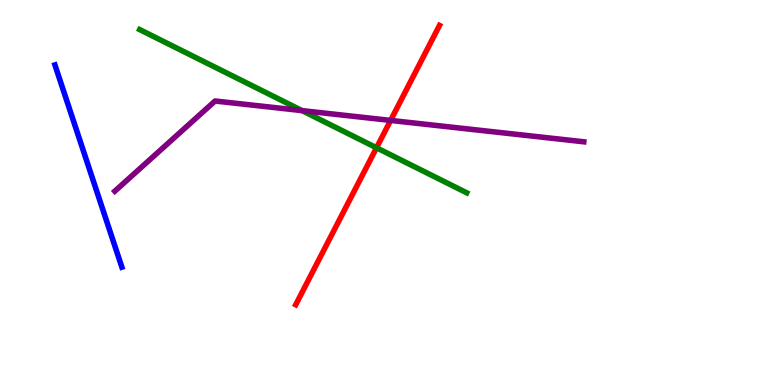[{'lines': ['blue', 'red'], 'intersections': []}, {'lines': ['green', 'red'], 'intersections': [{'x': 4.86, 'y': 6.16}]}, {'lines': ['purple', 'red'], 'intersections': [{'x': 5.04, 'y': 6.87}]}, {'lines': ['blue', 'green'], 'intersections': []}, {'lines': ['blue', 'purple'], 'intersections': []}, {'lines': ['green', 'purple'], 'intersections': [{'x': 3.9, 'y': 7.13}]}]